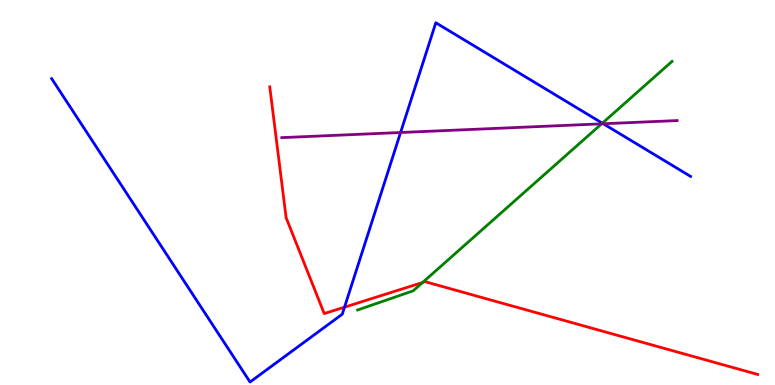[{'lines': ['blue', 'red'], 'intersections': [{'x': 4.45, 'y': 2.02}]}, {'lines': ['green', 'red'], 'intersections': [{'x': 5.45, 'y': 2.66}]}, {'lines': ['purple', 'red'], 'intersections': []}, {'lines': ['blue', 'green'], 'intersections': [{'x': 7.77, 'y': 6.8}]}, {'lines': ['blue', 'purple'], 'intersections': [{'x': 5.17, 'y': 6.56}, {'x': 7.78, 'y': 6.79}]}, {'lines': ['green', 'purple'], 'intersections': [{'x': 7.76, 'y': 6.78}]}]